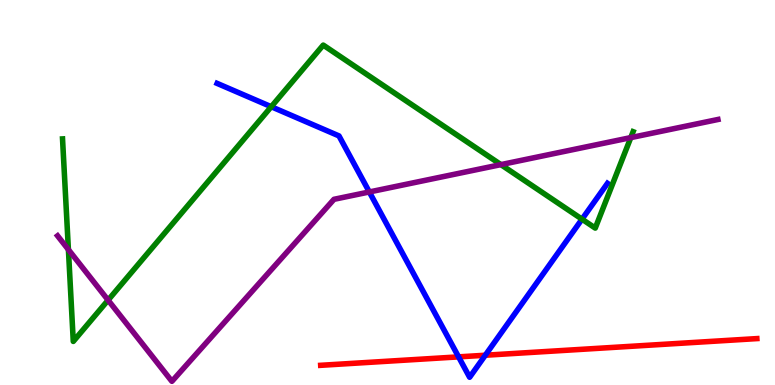[{'lines': ['blue', 'red'], 'intersections': [{'x': 5.92, 'y': 0.731}, {'x': 6.26, 'y': 0.773}]}, {'lines': ['green', 'red'], 'intersections': []}, {'lines': ['purple', 'red'], 'intersections': []}, {'lines': ['blue', 'green'], 'intersections': [{'x': 3.5, 'y': 7.23}, {'x': 7.51, 'y': 4.31}]}, {'lines': ['blue', 'purple'], 'intersections': [{'x': 4.77, 'y': 5.01}]}, {'lines': ['green', 'purple'], 'intersections': [{'x': 0.883, 'y': 3.52}, {'x': 1.39, 'y': 2.2}, {'x': 6.46, 'y': 5.72}, {'x': 8.14, 'y': 6.43}]}]